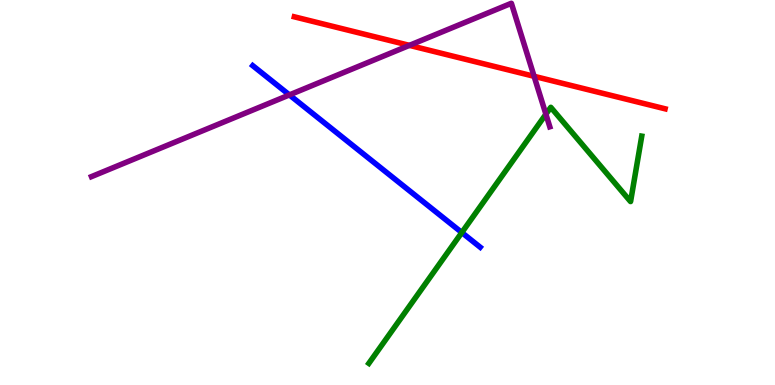[{'lines': ['blue', 'red'], 'intersections': []}, {'lines': ['green', 'red'], 'intersections': []}, {'lines': ['purple', 'red'], 'intersections': [{'x': 5.28, 'y': 8.82}, {'x': 6.89, 'y': 8.02}]}, {'lines': ['blue', 'green'], 'intersections': [{'x': 5.96, 'y': 3.96}]}, {'lines': ['blue', 'purple'], 'intersections': [{'x': 3.73, 'y': 7.53}]}, {'lines': ['green', 'purple'], 'intersections': [{'x': 7.04, 'y': 7.03}]}]